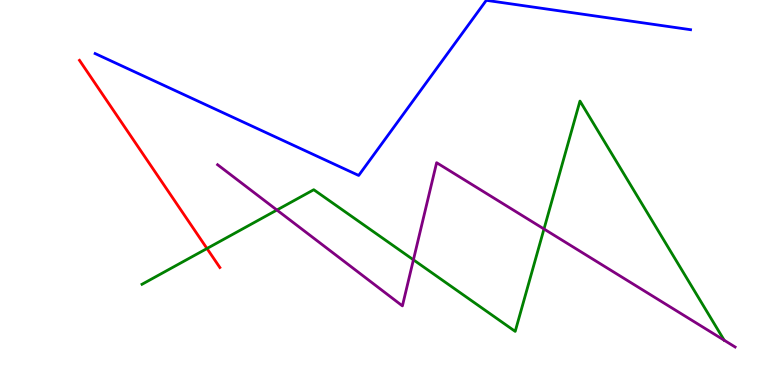[{'lines': ['blue', 'red'], 'intersections': []}, {'lines': ['green', 'red'], 'intersections': [{'x': 2.67, 'y': 3.55}]}, {'lines': ['purple', 'red'], 'intersections': []}, {'lines': ['blue', 'green'], 'intersections': []}, {'lines': ['blue', 'purple'], 'intersections': []}, {'lines': ['green', 'purple'], 'intersections': [{'x': 3.57, 'y': 4.54}, {'x': 5.33, 'y': 3.25}, {'x': 7.02, 'y': 4.05}]}]